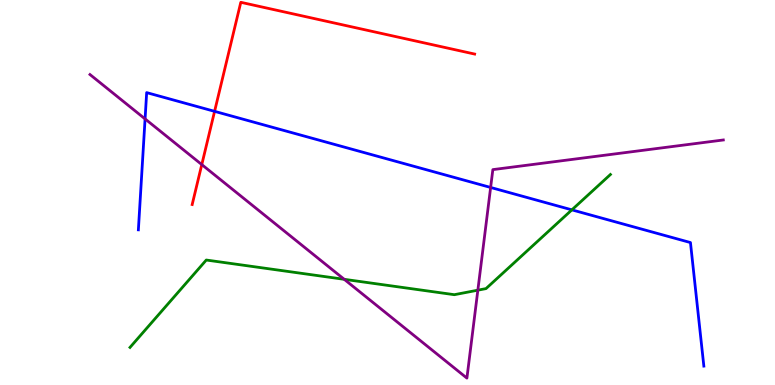[{'lines': ['blue', 'red'], 'intersections': [{'x': 2.77, 'y': 7.11}]}, {'lines': ['green', 'red'], 'intersections': []}, {'lines': ['purple', 'red'], 'intersections': [{'x': 2.6, 'y': 5.72}]}, {'lines': ['blue', 'green'], 'intersections': [{'x': 7.38, 'y': 4.55}]}, {'lines': ['blue', 'purple'], 'intersections': [{'x': 1.87, 'y': 6.91}, {'x': 6.33, 'y': 5.13}]}, {'lines': ['green', 'purple'], 'intersections': [{'x': 4.44, 'y': 2.75}, {'x': 6.17, 'y': 2.46}]}]